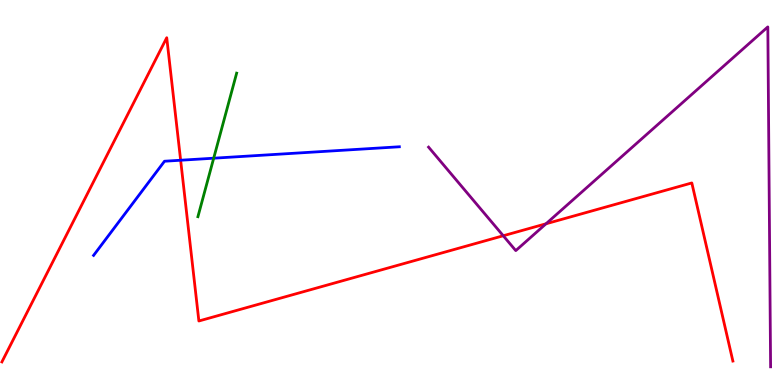[{'lines': ['blue', 'red'], 'intersections': [{'x': 2.33, 'y': 5.84}]}, {'lines': ['green', 'red'], 'intersections': []}, {'lines': ['purple', 'red'], 'intersections': [{'x': 6.49, 'y': 3.88}, {'x': 7.05, 'y': 4.19}]}, {'lines': ['blue', 'green'], 'intersections': [{'x': 2.76, 'y': 5.89}]}, {'lines': ['blue', 'purple'], 'intersections': []}, {'lines': ['green', 'purple'], 'intersections': []}]